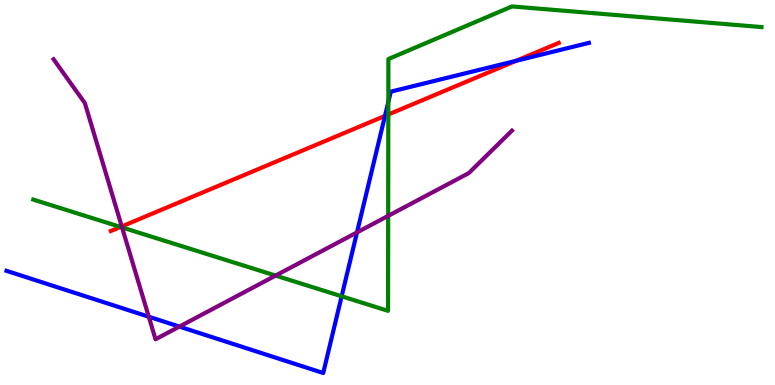[{'lines': ['blue', 'red'], 'intersections': [{'x': 4.97, 'y': 6.99}, {'x': 6.66, 'y': 8.42}]}, {'lines': ['green', 'red'], 'intersections': [{'x': 1.56, 'y': 4.1}, {'x': 5.01, 'y': 7.03}]}, {'lines': ['purple', 'red'], 'intersections': [{'x': 1.57, 'y': 4.12}]}, {'lines': ['blue', 'green'], 'intersections': [{'x': 4.41, 'y': 2.3}, {'x': 5.01, 'y': 7.35}]}, {'lines': ['blue', 'purple'], 'intersections': [{'x': 1.92, 'y': 1.77}, {'x': 2.31, 'y': 1.52}, {'x': 4.61, 'y': 3.96}]}, {'lines': ['green', 'purple'], 'intersections': [{'x': 1.58, 'y': 4.09}, {'x': 3.56, 'y': 2.84}, {'x': 5.01, 'y': 4.39}]}]